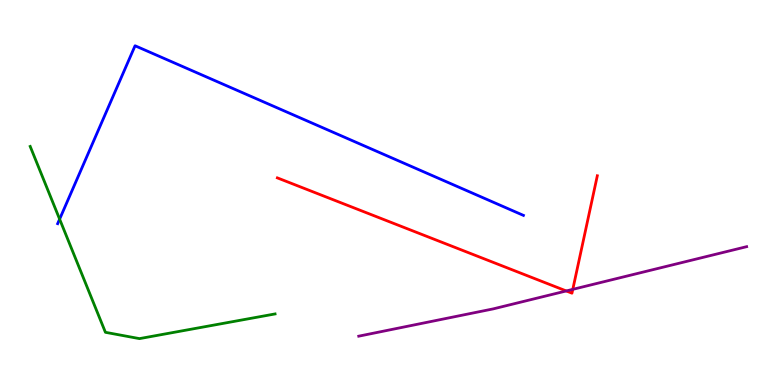[{'lines': ['blue', 'red'], 'intersections': []}, {'lines': ['green', 'red'], 'intersections': []}, {'lines': ['purple', 'red'], 'intersections': [{'x': 7.31, 'y': 2.44}, {'x': 7.39, 'y': 2.48}]}, {'lines': ['blue', 'green'], 'intersections': [{'x': 0.769, 'y': 4.31}]}, {'lines': ['blue', 'purple'], 'intersections': []}, {'lines': ['green', 'purple'], 'intersections': []}]